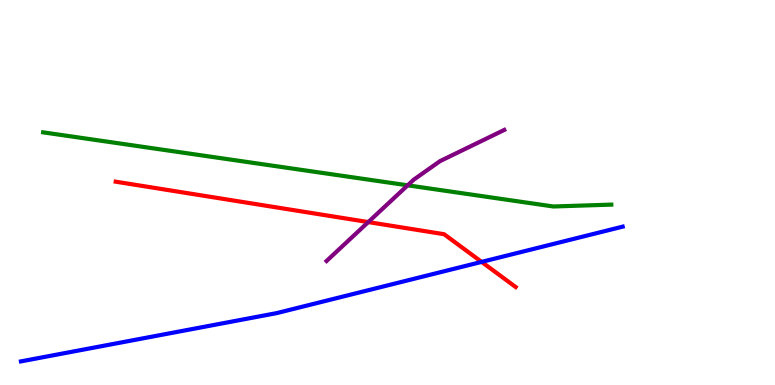[{'lines': ['blue', 'red'], 'intersections': [{'x': 6.21, 'y': 3.2}]}, {'lines': ['green', 'red'], 'intersections': []}, {'lines': ['purple', 'red'], 'intersections': [{'x': 4.75, 'y': 4.23}]}, {'lines': ['blue', 'green'], 'intersections': []}, {'lines': ['blue', 'purple'], 'intersections': []}, {'lines': ['green', 'purple'], 'intersections': [{'x': 5.26, 'y': 5.19}]}]